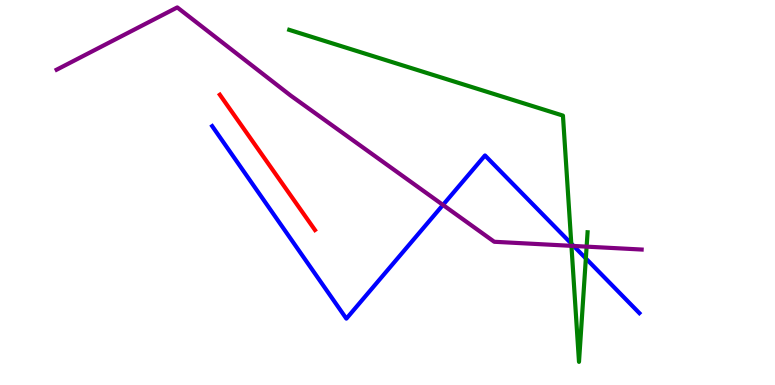[{'lines': ['blue', 'red'], 'intersections': []}, {'lines': ['green', 'red'], 'intersections': []}, {'lines': ['purple', 'red'], 'intersections': []}, {'lines': ['blue', 'green'], 'intersections': [{'x': 7.37, 'y': 3.67}, {'x': 7.56, 'y': 3.29}]}, {'lines': ['blue', 'purple'], 'intersections': [{'x': 5.72, 'y': 4.68}, {'x': 7.4, 'y': 3.61}]}, {'lines': ['green', 'purple'], 'intersections': [{'x': 7.37, 'y': 3.61}, {'x': 7.57, 'y': 3.59}]}]